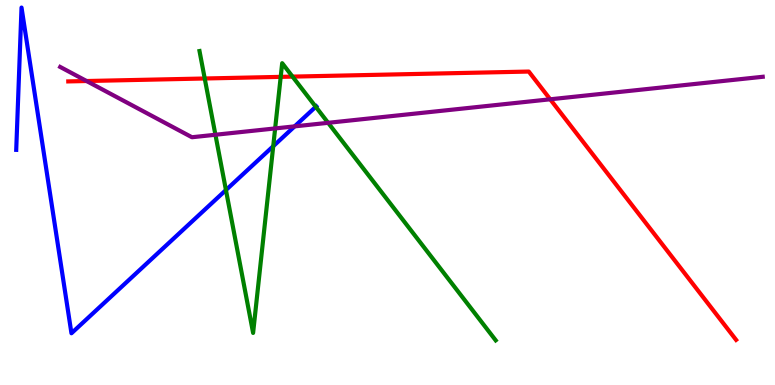[{'lines': ['blue', 'red'], 'intersections': []}, {'lines': ['green', 'red'], 'intersections': [{'x': 2.64, 'y': 7.96}, {'x': 3.62, 'y': 8.0}, {'x': 3.77, 'y': 8.01}]}, {'lines': ['purple', 'red'], 'intersections': [{'x': 1.12, 'y': 7.9}, {'x': 7.1, 'y': 7.42}]}, {'lines': ['blue', 'green'], 'intersections': [{'x': 2.92, 'y': 5.06}, {'x': 3.53, 'y': 6.2}, {'x': 4.07, 'y': 7.23}]}, {'lines': ['blue', 'purple'], 'intersections': [{'x': 3.8, 'y': 6.72}]}, {'lines': ['green', 'purple'], 'intersections': [{'x': 2.78, 'y': 6.5}, {'x': 3.55, 'y': 6.66}, {'x': 4.23, 'y': 6.81}]}]